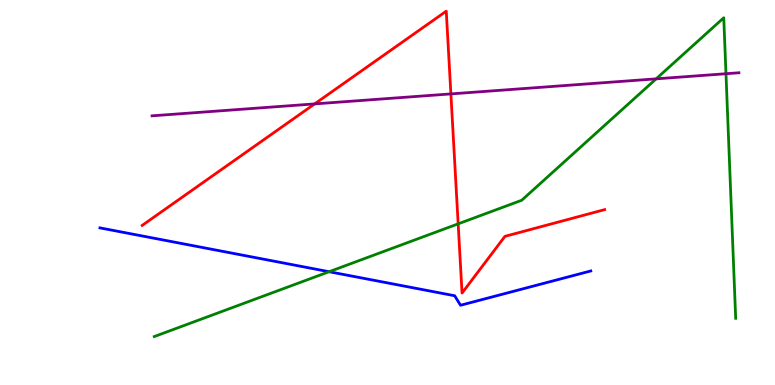[{'lines': ['blue', 'red'], 'intersections': []}, {'lines': ['green', 'red'], 'intersections': [{'x': 5.91, 'y': 4.19}]}, {'lines': ['purple', 'red'], 'intersections': [{'x': 4.06, 'y': 7.3}, {'x': 5.82, 'y': 7.56}]}, {'lines': ['blue', 'green'], 'intersections': [{'x': 4.25, 'y': 2.94}]}, {'lines': ['blue', 'purple'], 'intersections': []}, {'lines': ['green', 'purple'], 'intersections': [{'x': 8.47, 'y': 7.95}, {'x': 9.37, 'y': 8.09}]}]